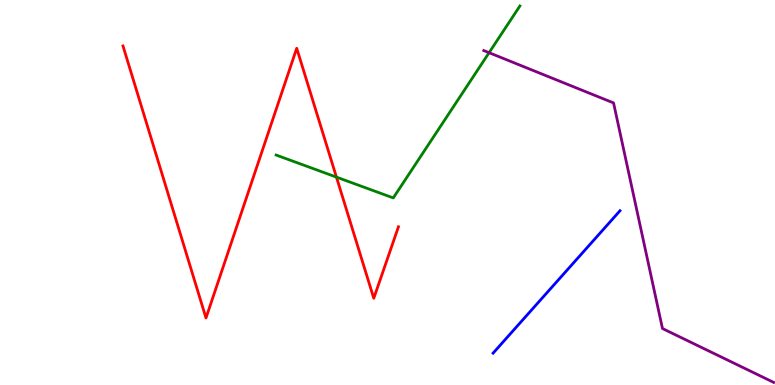[{'lines': ['blue', 'red'], 'intersections': []}, {'lines': ['green', 'red'], 'intersections': [{'x': 4.34, 'y': 5.4}]}, {'lines': ['purple', 'red'], 'intersections': []}, {'lines': ['blue', 'green'], 'intersections': []}, {'lines': ['blue', 'purple'], 'intersections': []}, {'lines': ['green', 'purple'], 'intersections': [{'x': 6.31, 'y': 8.63}]}]